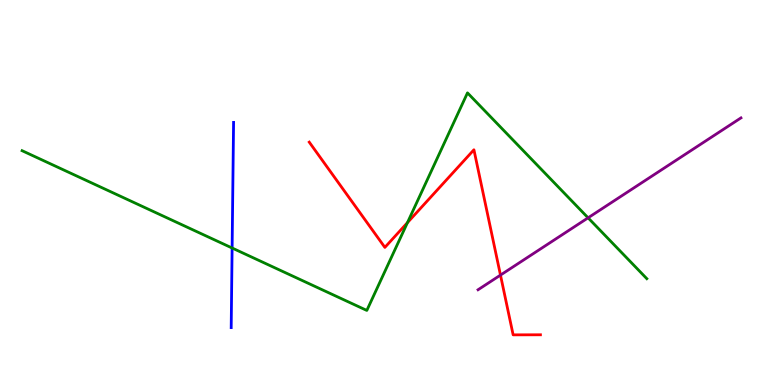[{'lines': ['blue', 'red'], 'intersections': []}, {'lines': ['green', 'red'], 'intersections': [{'x': 5.26, 'y': 4.22}]}, {'lines': ['purple', 'red'], 'intersections': [{'x': 6.46, 'y': 2.85}]}, {'lines': ['blue', 'green'], 'intersections': [{'x': 3.0, 'y': 3.56}]}, {'lines': ['blue', 'purple'], 'intersections': []}, {'lines': ['green', 'purple'], 'intersections': [{'x': 7.59, 'y': 4.34}]}]